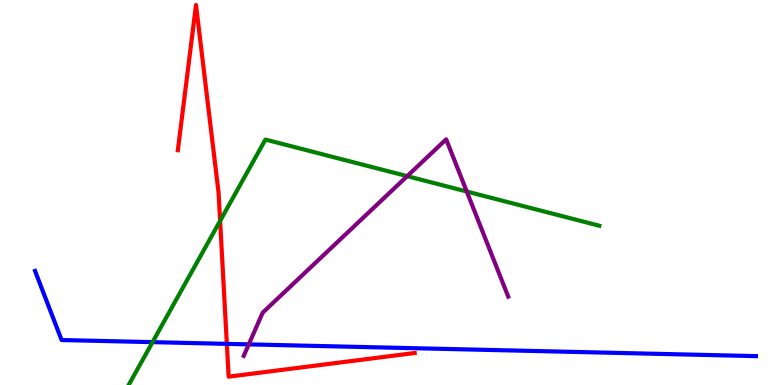[{'lines': ['blue', 'red'], 'intersections': [{'x': 2.93, 'y': 1.07}]}, {'lines': ['green', 'red'], 'intersections': [{'x': 2.84, 'y': 4.26}]}, {'lines': ['purple', 'red'], 'intersections': []}, {'lines': ['blue', 'green'], 'intersections': [{'x': 1.97, 'y': 1.11}]}, {'lines': ['blue', 'purple'], 'intersections': [{'x': 3.21, 'y': 1.06}]}, {'lines': ['green', 'purple'], 'intersections': [{'x': 5.25, 'y': 5.42}, {'x': 6.02, 'y': 5.03}]}]